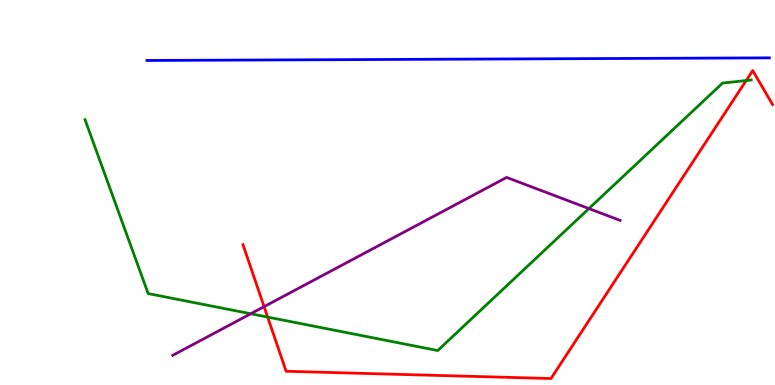[{'lines': ['blue', 'red'], 'intersections': []}, {'lines': ['green', 'red'], 'intersections': [{'x': 3.45, 'y': 1.76}, {'x': 9.63, 'y': 7.91}]}, {'lines': ['purple', 'red'], 'intersections': [{'x': 3.41, 'y': 2.04}]}, {'lines': ['blue', 'green'], 'intersections': []}, {'lines': ['blue', 'purple'], 'intersections': []}, {'lines': ['green', 'purple'], 'intersections': [{'x': 3.24, 'y': 1.85}, {'x': 7.6, 'y': 4.58}]}]